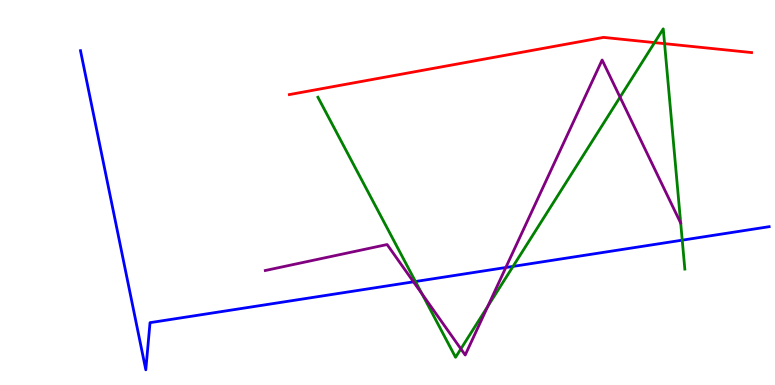[{'lines': ['blue', 'red'], 'intersections': []}, {'lines': ['green', 'red'], 'intersections': [{'x': 8.45, 'y': 8.89}, {'x': 8.58, 'y': 8.87}]}, {'lines': ['purple', 'red'], 'intersections': []}, {'lines': ['blue', 'green'], 'intersections': [{'x': 5.36, 'y': 2.69}, {'x': 6.62, 'y': 3.08}, {'x': 8.8, 'y': 3.76}]}, {'lines': ['blue', 'purple'], 'intersections': [{'x': 5.34, 'y': 2.68}, {'x': 6.53, 'y': 3.05}]}, {'lines': ['green', 'purple'], 'intersections': [{'x': 5.45, 'y': 2.36}, {'x': 5.95, 'y': 0.938}, {'x': 6.29, 'y': 2.05}, {'x': 8.0, 'y': 7.48}]}]